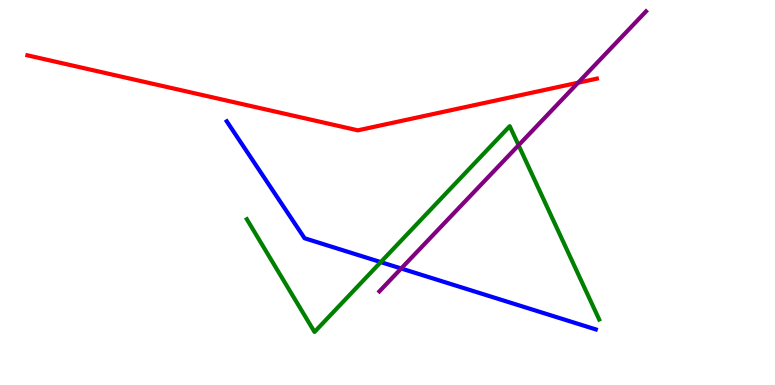[{'lines': ['blue', 'red'], 'intersections': []}, {'lines': ['green', 'red'], 'intersections': []}, {'lines': ['purple', 'red'], 'intersections': [{'x': 7.46, 'y': 7.85}]}, {'lines': ['blue', 'green'], 'intersections': [{'x': 4.91, 'y': 3.19}]}, {'lines': ['blue', 'purple'], 'intersections': [{'x': 5.18, 'y': 3.03}]}, {'lines': ['green', 'purple'], 'intersections': [{'x': 6.69, 'y': 6.23}]}]